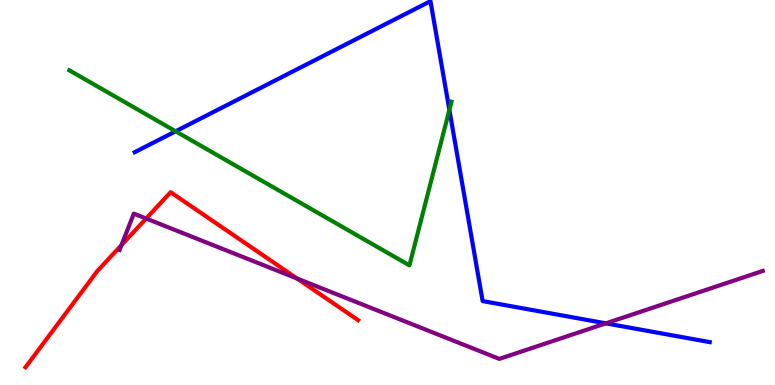[{'lines': ['blue', 'red'], 'intersections': []}, {'lines': ['green', 'red'], 'intersections': []}, {'lines': ['purple', 'red'], 'intersections': [{'x': 1.57, 'y': 3.63}, {'x': 1.89, 'y': 4.32}, {'x': 3.83, 'y': 2.77}]}, {'lines': ['blue', 'green'], 'intersections': [{'x': 2.27, 'y': 6.59}, {'x': 5.8, 'y': 7.15}]}, {'lines': ['blue', 'purple'], 'intersections': [{'x': 7.82, 'y': 1.6}]}, {'lines': ['green', 'purple'], 'intersections': []}]